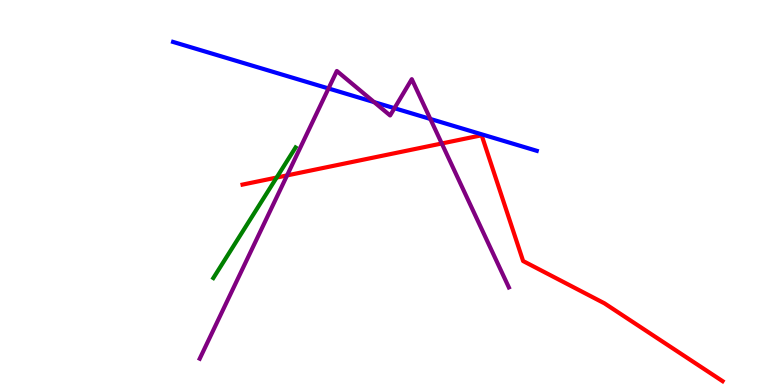[{'lines': ['blue', 'red'], 'intersections': []}, {'lines': ['green', 'red'], 'intersections': [{'x': 3.57, 'y': 5.39}]}, {'lines': ['purple', 'red'], 'intersections': [{'x': 3.7, 'y': 5.44}, {'x': 5.7, 'y': 6.27}]}, {'lines': ['blue', 'green'], 'intersections': []}, {'lines': ['blue', 'purple'], 'intersections': [{'x': 4.24, 'y': 7.7}, {'x': 4.83, 'y': 7.35}, {'x': 5.09, 'y': 7.19}, {'x': 5.55, 'y': 6.91}]}, {'lines': ['green', 'purple'], 'intersections': []}]